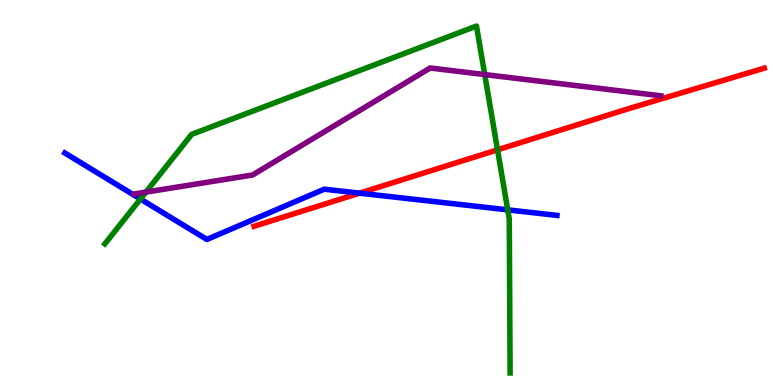[{'lines': ['blue', 'red'], 'intersections': [{'x': 4.64, 'y': 4.98}]}, {'lines': ['green', 'red'], 'intersections': [{'x': 6.42, 'y': 6.11}]}, {'lines': ['purple', 'red'], 'intersections': []}, {'lines': ['blue', 'green'], 'intersections': [{'x': 1.81, 'y': 4.83}, {'x': 6.55, 'y': 4.55}]}, {'lines': ['blue', 'purple'], 'intersections': []}, {'lines': ['green', 'purple'], 'intersections': [{'x': 1.88, 'y': 5.01}, {'x': 6.25, 'y': 8.06}]}]